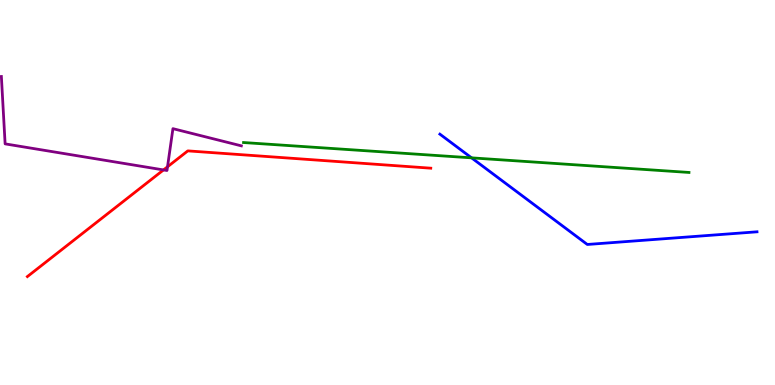[{'lines': ['blue', 'red'], 'intersections': []}, {'lines': ['green', 'red'], 'intersections': []}, {'lines': ['purple', 'red'], 'intersections': [{'x': 2.11, 'y': 5.59}, {'x': 2.16, 'y': 5.67}]}, {'lines': ['blue', 'green'], 'intersections': [{'x': 6.08, 'y': 5.9}]}, {'lines': ['blue', 'purple'], 'intersections': []}, {'lines': ['green', 'purple'], 'intersections': []}]